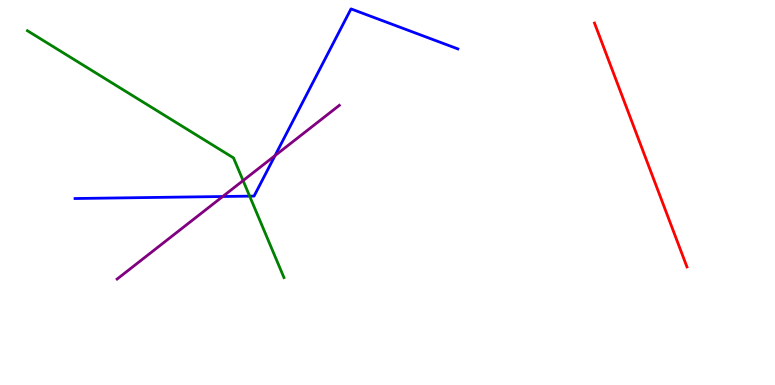[{'lines': ['blue', 'red'], 'intersections': []}, {'lines': ['green', 'red'], 'intersections': []}, {'lines': ['purple', 'red'], 'intersections': []}, {'lines': ['blue', 'green'], 'intersections': [{'x': 3.22, 'y': 4.91}]}, {'lines': ['blue', 'purple'], 'intersections': [{'x': 2.87, 'y': 4.9}, {'x': 3.55, 'y': 5.96}]}, {'lines': ['green', 'purple'], 'intersections': [{'x': 3.14, 'y': 5.31}]}]